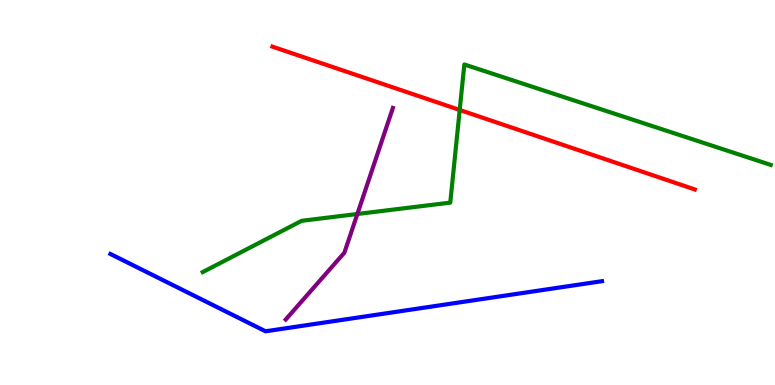[{'lines': ['blue', 'red'], 'intersections': []}, {'lines': ['green', 'red'], 'intersections': [{'x': 5.93, 'y': 7.14}]}, {'lines': ['purple', 'red'], 'intersections': []}, {'lines': ['blue', 'green'], 'intersections': []}, {'lines': ['blue', 'purple'], 'intersections': []}, {'lines': ['green', 'purple'], 'intersections': [{'x': 4.61, 'y': 4.44}]}]